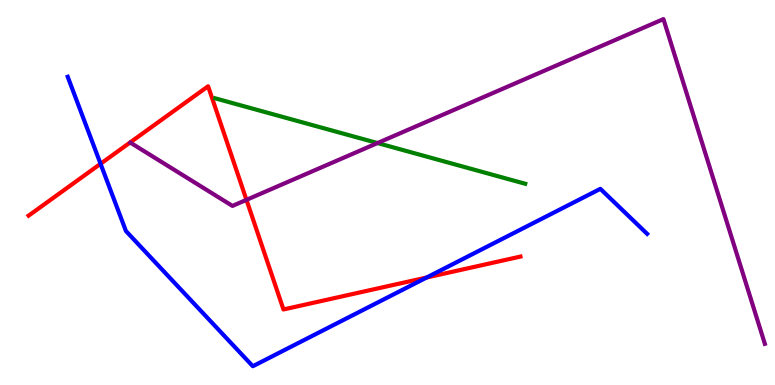[{'lines': ['blue', 'red'], 'intersections': [{'x': 1.3, 'y': 5.75}, {'x': 5.5, 'y': 2.79}]}, {'lines': ['green', 'red'], 'intersections': []}, {'lines': ['purple', 'red'], 'intersections': [{'x': 3.18, 'y': 4.81}]}, {'lines': ['blue', 'green'], 'intersections': []}, {'lines': ['blue', 'purple'], 'intersections': []}, {'lines': ['green', 'purple'], 'intersections': [{'x': 4.87, 'y': 6.28}]}]